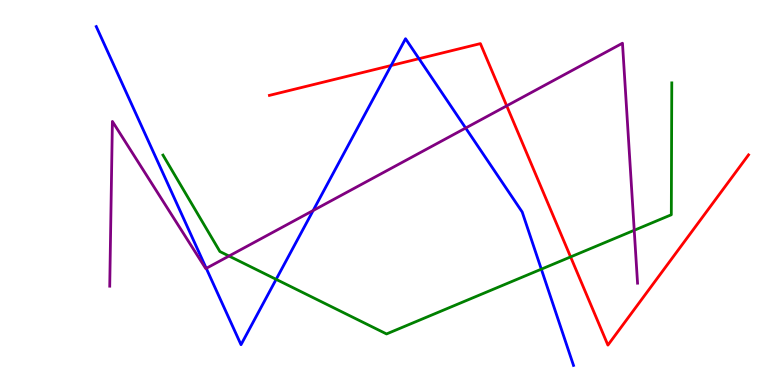[{'lines': ['blue', 'red'], 'intersections': [{'x': 5.05, 'y': 8.3}, {'x': 5.41, 'y': 8.48}]}, {'lines': ['green', 'red'], 'intersections': [{'x': 7.36, 'y': 3.33}]}, {'lines': ['purple', 'red'], 'intersections': [{'x': 6.54, 'y': 7.25}]}, {'lines': ['blue', 'green'], 'intersections': [{'x': 3.56, 'y': 2.74}, {'x': 6.98, 'y': 3.01}]}, {'lines': ['blue', 'purple'], 'intersections': [{'x': 2.66, 'y': 3.03}, {'x': 4.04, 'y': 4.53}, {'x': 6.01, 'y': 6.67}]}, {'lines': ['green', 'purple'], 'intersections': [{'x': 2.95, 'y': 3.35}, {'x': 8.18, 'y': 4.02}]}]